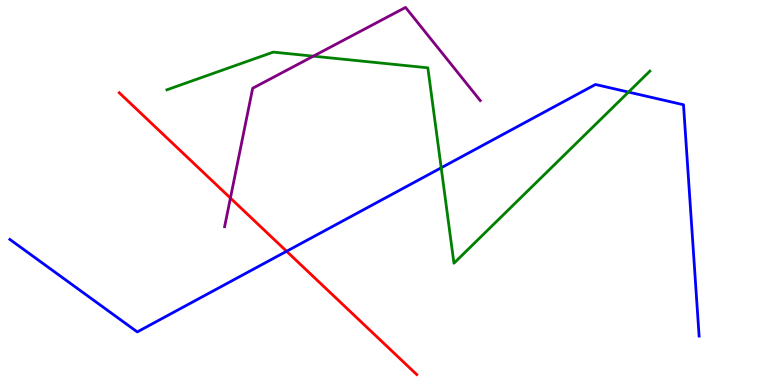[{'lines': ['blue', 'red'], 'intersections': [{'x': 3.7, 'y': 3.47}]}, {'lines': ['green', 'red'], 'intersections': []}, {'lines': ['purple', 'red'], 'intersections': [{'x': 2.97, 'y': 4.86}]}, {'lines': ['blue', 'green'], 'intersections': [{'x': 5.69, 'y': 5.64}, {'x': 8.11, 'y': 7.61}]}, {'lines': ['blue', 'purple'], 'intersections': []}, {'lines': ['green', 'purple'], 'intersections': [{'x': 4.04, 'y': 8.54}]}]